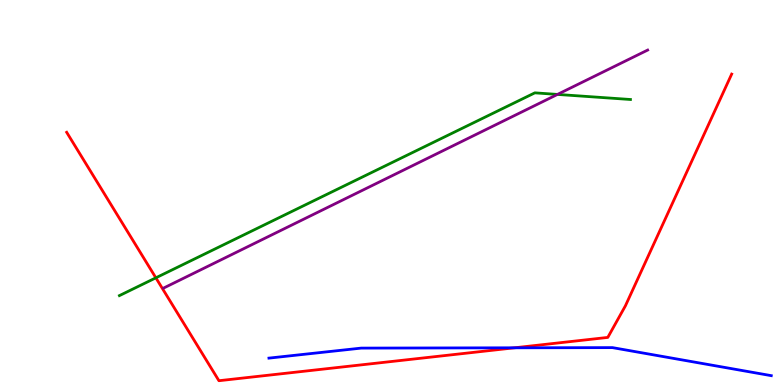[{'lines': ['blue', 'red'], 'intersections': [{'x': 6.64, 'y': 0.966}]}, {'lines': ['green', 'red'], 'intersections': [{'x': 2.01, 'y': 2.78}]}, {'lines': ['purple', 'red'], 'intersections': []}, {'lines': ['blue', 'green'], 'intersections': []}, {'lines': ['blue', 'purple'], 'intersections': []}, {'lines': ['green', 'purple'], 'intersections': [{'x': 7.19, 'y': 7.55}]}]